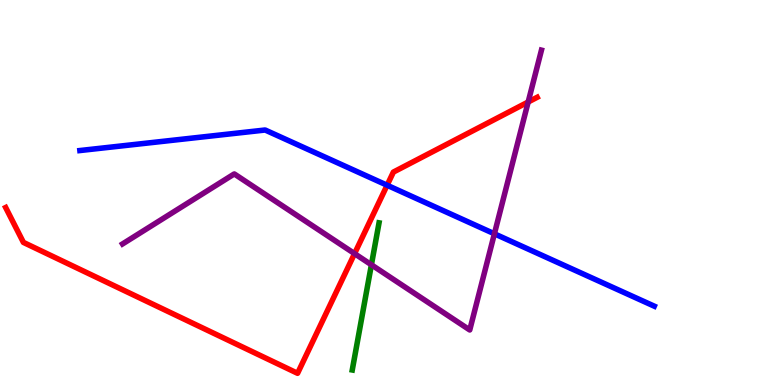[{'lines': ['blue', 'red'], 'intersections': [{'x': 5.0, 'y': 5.19}]}, {'lines': ['green', 'red'], 'intersections': []}, {'lines': ['purple', 'red'], 'intersections': [{'x': 4.57, 'y': 3.41}, {'x': 6.82, 'y': 7.35}]}, {'lines': ['blue', 'green'], 'intersections': []}, {'lines': ['blue', 'purple'], 'intersections': [{'x': 6.38, 'y': 3.93}]}, {'lines': ['green', 'purple'], 'intersections': [{'x': 4.79, 'y': 3.12}]}]